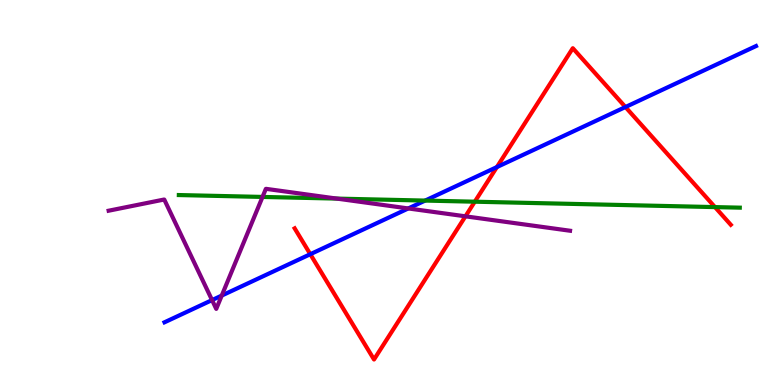[{'lines': ['blue', 'red'], 'intersections': [{'x': 4.0, 'y': 3.4}, {'x': 6.41, 'y': 5.66}, {'x': 8.07, 'y': 7.22}]}, {'lines': ['green', 'red'], 'intersections': [{'x': 6.13, 'y': 4.76}, {'x': 9.23, 'y': 4.62}]}, {'lines': ['purple', 'red'], 'intersections': [{'x': 6.01, 'y': 4.38}]}, {'lines': ['blue', 'green'], 'intersections': [{'x': 5.49, 'y': 4.79}]}, {'lines': ['blue', 'purple'], 'intersections': [{'x': 2.74, 'y': 2.21}, {'x': 2.86, 'y': 2.32}, {'x': 5.27, 'y': 4.59}]}, {'lines': ['green', 'purple'], 'intersections': [{'x': 3.39, 'y': 4.88}, {'x': 4.35, 'y': 4.84}]}]